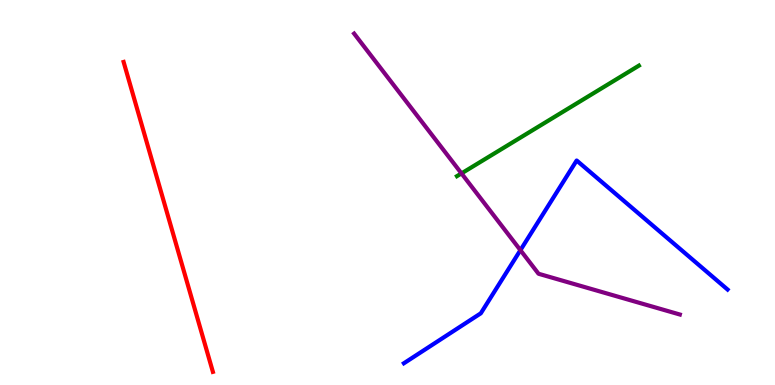[{'lines': ['blue', 'red'], 'intersections': []}, {'lines': ['green', 'red'], 'intersections': []}, {'lines': ['purple', 'red'], 'intersections': []}, {'lines': ['blue', 'green'], 'intersections': []}, {'lines': ['blue', 'purple'], 'intersections': [{'x': 6.72, 'y': 3.5}]}, {'lines': ['green', 'purple'], 'intersections': [{'x': 5.95, 'y': 5.5}]}]